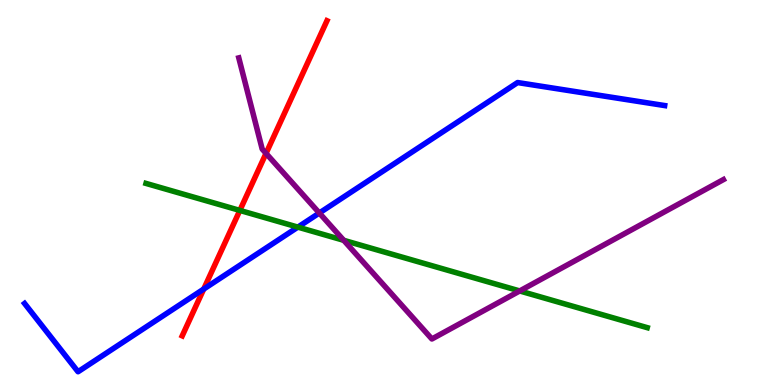[{'lines': ['blue', 'red'], 'intersections': [{'x': 2.63, 'y': 2.49}]}, {'lines': ['green', 'red'], 'intersections': [{'x': 3.09, 'y': 4.53}]}, {'lines': ['purple', 'red'], 'intersections': [{'x': 3.43, 'y': 6.02}]}, {'lines': ['blue', 'green'], 'intersections': [{'x': 3.84, 'y': 4.1}]}, {'lines': ['blue', 'purple'], 'intersections': [{'x': 4.12, 'y': 4.47}]}, {'lines': ['green', 'purple'], 'intersections': [{'x': 4.44, 'y': 3.76}, {'x': 6.71, 'y': 2.44}]}]